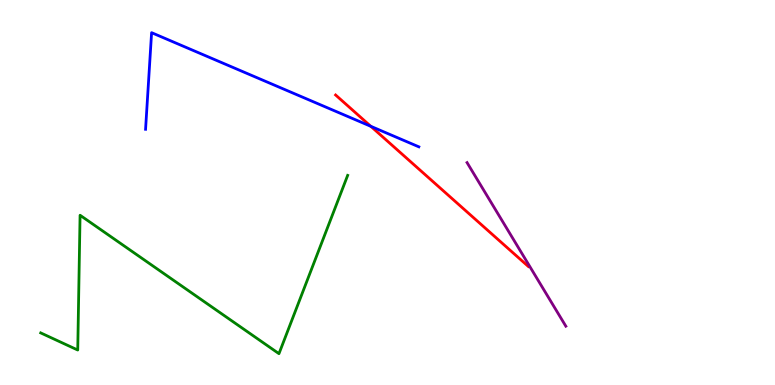[{'lines': ['blue', 'red'], 'intersections': [{'x': 4.78, 'y': 6.72}]}, {'lines': ['green', 'red'], 'intersections': []}, {'lines': ['purple', 'red'], 'intersections': []}, {'lines': ['blue', 'green'], 'intersections': []}, {'lines': ['blue', 'purple'], 'intersections': []}, {'lines': ['green', 'purple'], 'intersections': []}]